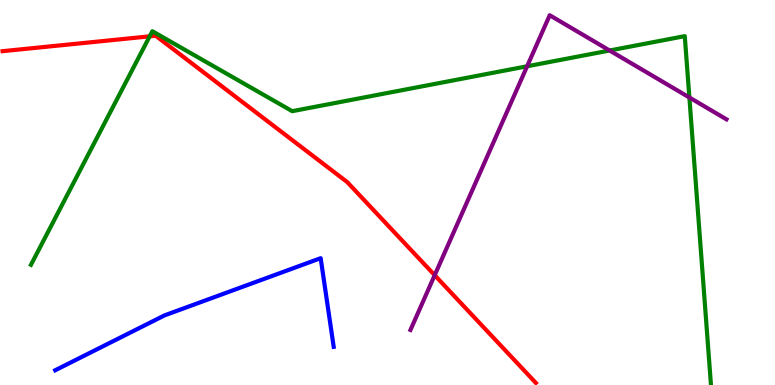[{'lines': ['blue', 'red'], 'intersections': []}, {'lines': ['green', 'red'], 'intersections': [{'x': 1.93, 'y': 9.06}]}, {'lines': ['purple', 'red'], 'intersections': [{'x': 5.61, 'y': 2.85}]}, {'lines': ['blue', 'green'], 'intersections': []}, {'lines': ['blue', 'purple'], 'intersections': []}, {'lines': ['green', 'purple'], 'intersections': [{'x': 6.8, 'y': 8.28}, {'x': 7.87, 'y': 8.69}, {'x': 8.9, 'y': 7.47}]}]